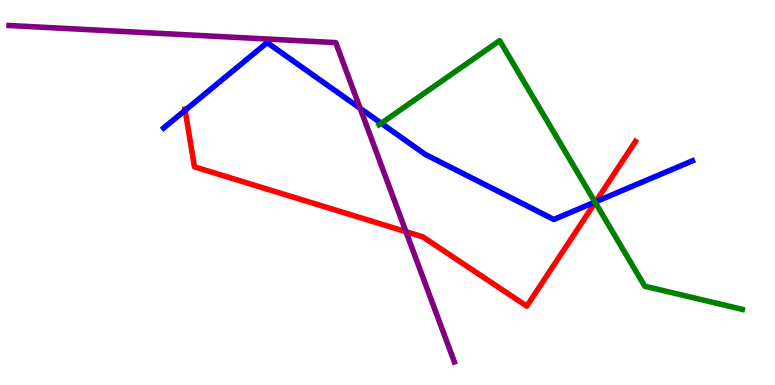[{'lines': ['blue', 'red'], 'intersections': [{'x': 2.39, 'y': 7.14}, {'x': 7.69, 'y': 4.76}]}, {'lines': ['green', 'red'], 'intersections': [{'x': 7.68, 'y': 4.74}]}, {'lines': ['purple', 'red'], 'intersections': [{'x': 5.24, 'y': 3.98}]}, {'lines': ['blue', 'green'], 'intersections': [{'x': 4.92, 'y': 6.8}, {'x': 7.68, 'y': 4.75}]}, {'lines': ['blue', 'purple'], 'intersections': [{'x': 4.65, 'y': 7.19}]}, {'lines': ['green', 'purple'], 'intersections': []}]